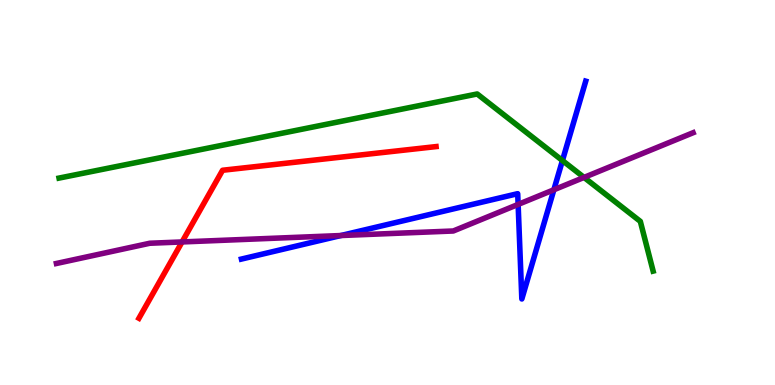[{'lines': ['blue', 'red'], 'intersections': []}, {'lines': ['green', 'red'], 'intersections': []}, {'lines': ['purple', 'red'], 'intersections': [{'x': 2.35, 'y': 3.72}]}, {'lines': ['blue', 'green'], 'intersections': [{'x': 7.26, 'y': 5.83}]}, {'lines': ['blue', 'purple'], 'intersections': [{'x': 4.4, 'y': 3.88}, {'x': 6.69, 'y': 4.69}, {'x': 7.15, 'y': 5.07}]}, {'lines': ['green', 'purple'], 'intersections': [{'x': 7.54, 'y': 5.39}]}]